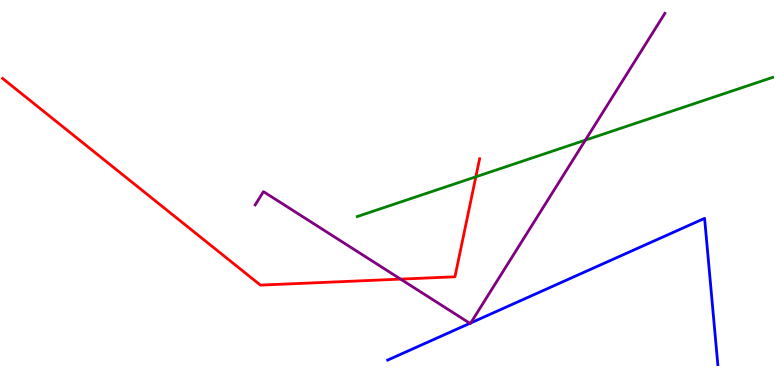[{'lines': ['blue', 'red'], 'intersections': []}, {'lines': ['green', 'red'], 'intersections': [{'x': 6.14, 'y': 5.41}]}, {'lines': ['purple', 'red'], 'intersections': [{'x': 5.17, 'y': 2.75}]}, {'lines': ['blue', 'green'], 'intersections': []}, {'lines': ['blue', 'purple'], 'intersections': [{'x': 6.06, 'y': 1.6}, {'x': 6.07, 'y': 1.61}]}, {'lines': ['green', 'purple'], 'intersections': [{'x': 7.55, 'y': 6.36}]}]